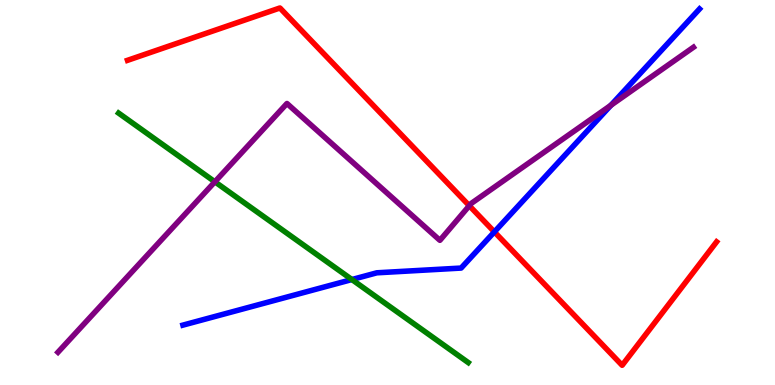[{'lines': ['blue', 'red'], 'intersections': [{'x': 6.38, 'y': 3.98}]}, {'lines': ['green', 'red'], 'intersections': []}, {'lines': ['purple', 'red'], 'intersections': [{'x': 6.06, 'y': 4.66}]}, {'lines': ['blue', 'green'], 'intersections': [{'x': 4.54, 'y': 2.74}]}, {'lines': ['blue', 'purple'], 'intersections': [{'x': 7.88, 'y': 7.27}]}, {'lines': ['green', 'purple'], 'intersections': [{'x': 2.77, 'y': 5.28}]}]